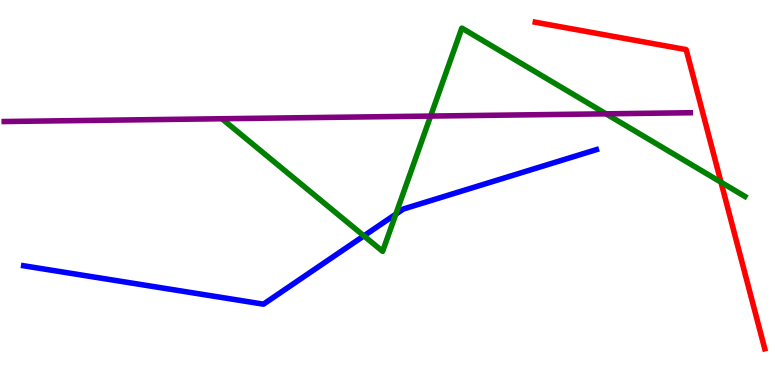[{'lines': ['blue', 'red'], 'intersections': []}, {'lines': ['green', 'red'], 'intersections': [{'x': 9.3, 'y': 5.27}]}, {'lines': ['purple', 'red'], 'intersections': []}, {'lines': ['blue', 'green'], 'intersections': [{'x': 4.7, 'y': 3.87}, {'x': 5.11, 'y': 4.44}]}, {'lines': ['blue', 'purple'], 'intersections': []}, {'lines': ['green', 'purple'], 'intersections': [{'x': 5.56, 'y': 6.99}, {'x': 7.82, 'y': 7.04}]}]